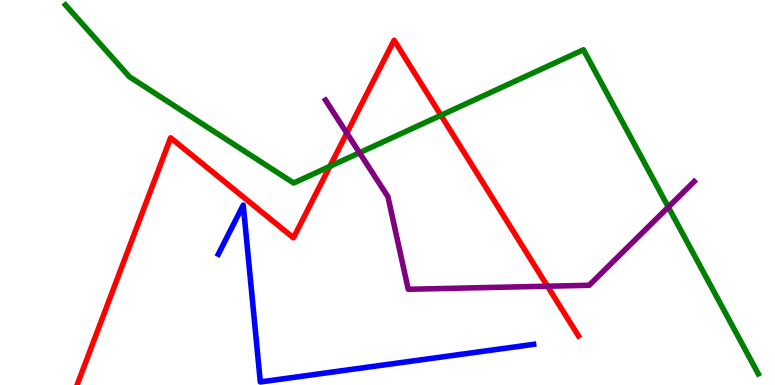[{'lines': ['blue', 'red'], 'intersections': []}, {'lines': ['green', 'red'], 'intersections': [{'x': 4.26, 'y': 5.68}, {'x': 5.69, 'y': 7.0}]}, {'lines': ['purple', 'red'], 'intersections': [{'x': 4.48, 'y': 6.54}, {'x': 7.06, 'y': 2.57}]}, {'lines': ['blue', 'green'], 'intersections': []}, {'lines': ['blue', 'purple'], 'intersections': []}, {'lines': ['green', 'purple'], 'intersections': [{'x': 4.64, 'y': 6.03}, {'x': 8.62, 'y': 4.62}]}]